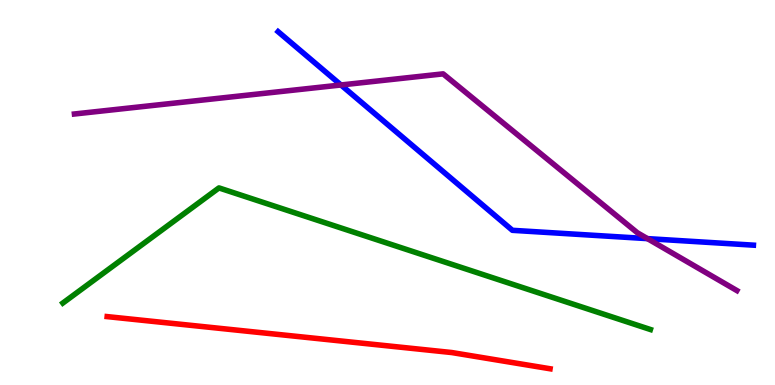[{'lines': ['blue', 'red'], 'intersections': []}, {'lines': ['green', 'red'], 'intersections': []}, {'lines': ['purple', 'red'], 'intersections': []}, {'lines': ['blue', 'green'], 'intersections': []}, {'lines': ['blue', 'purple'], 'intersections': [{'x': 4.4, 'y': 7.79}, {'x': 8.35, 'y': 3.8}]}, {'lines': ['green', 'purple'], 'intersections': []}]